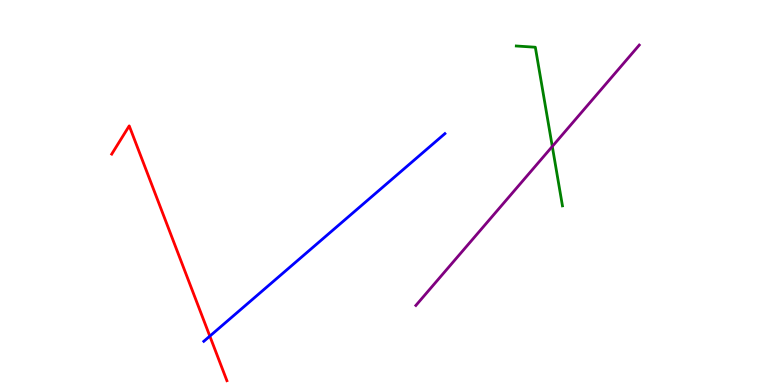[{'lines': ['blue', 'red'], 'intersections': [{'x': 2.71, 'y': 1.27}]}, {'lines': ['green', 'red'], 'intersections': []}, {'lines': ['purple', 'red'], 'intersections': []}, {'lines': ['blue', 'green'], 'intersections': []}, {'lines': ['blue', 'purple'], 'intersections': []}, {'lines': ['green', 'purple'], 'intersections': [{'x': 7.13, 'y': 6.2}]}]